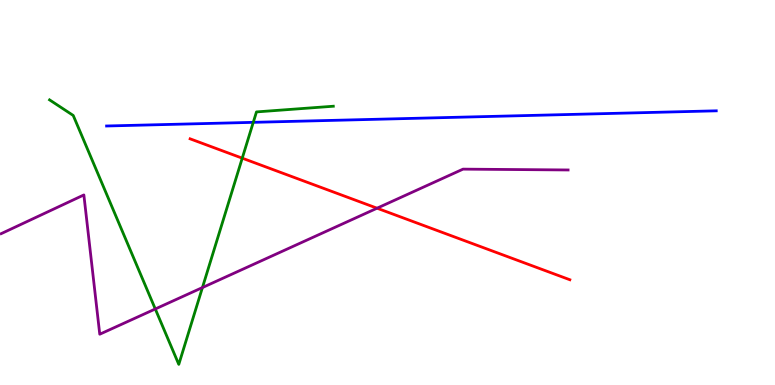[{'lines': ['blue', 'red'], 'intersections': []}, {'lines': ['green', 'red'], 'intersections': [{'x': 3.13, 'y': 5.89}]}, {'lines': ['purple', 'red'], 'intersections': [{'x': 4.87, 'y': 4.59}]}, {'lines': ['blue', 'green'], 'intersections': [{'x': 3.27, 'y': 6.82}]}, {'lines': ['blue', 'purple'], 'intersections': []}, {'lines': ['green', 'purple'], 'intersections': [{'x': 2.0, 'y': 1.97}, {'x': 2.61, 'y': 2.53}]}]